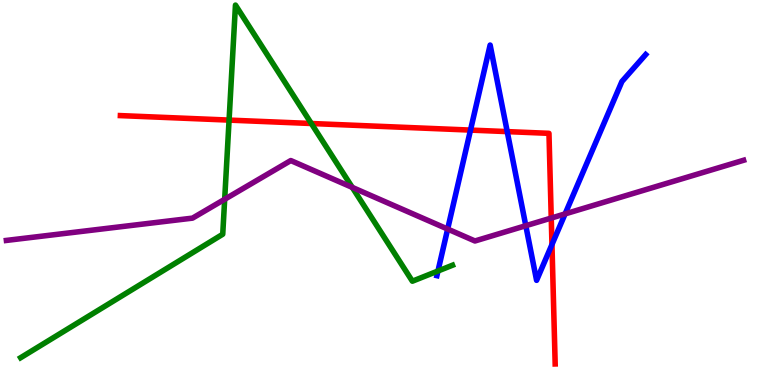[{'lines': ['blue', 'red'], 'intersections': [{'x': 6.07, 'y': 6.62}, {'x': 6.54, 'y': 6.58}, {'x': 7.12, 'y': 3.65}]}, {'lines': ['green', 'red'], 'intersections': [{'x': 2.96, 'y': 6.88}, {'x': 4.02, 'y': 6.79}]}, {'lines': ['purple', 'red'], 'intersections': [{'x': 7.11, 'y': 4.34}]}, {'lines': ['blue', 'green'], 'intersections': [{'x': 5.65, 'y': 2.96}]}, {'lines': ['blue', 'purple'], 'intersections': [{'x': 5.78, 'y': 4.05}, {'x': 6.78, 'y': 4.14}, {'x': 7.29, 'y': 4.44}]}, {'lines': ['green', 'purple'], 'intersections': [{'x': 2.9, 'y': 4.82}, {'x': 4.55, 'y': 5.13}]}]